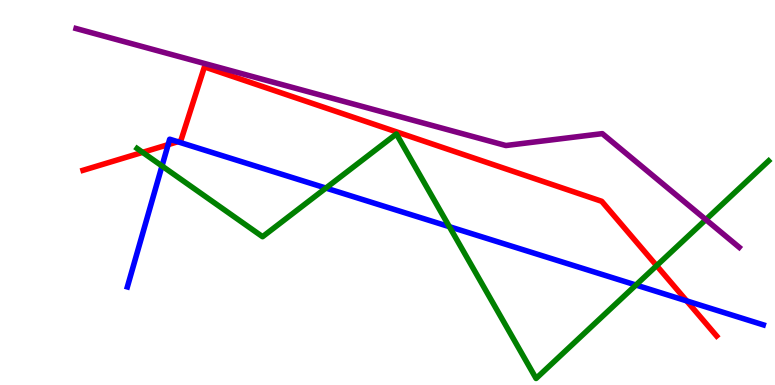[{'lines': ['blue', 'red'], 'intersections': [{'x': 2.17, 'y': 6.24}, {'x': 2.29, 'y': 6.32}, {'x': 8.86, 'y': 2.18}]}, {'lines': ['green', 'red'], 'intersections': [{'x': 1.84, 'y': 6.04}, {'x': 8.47, 'y': 3.1}]}, {'lines': ['purple', 'red'], 'intersections': []}, {'lines': ['blue', 'green'], 'intersections': [{'x': 2.09, 'y': 5.69}, {'x': 4.21, 'y': 5.12}, {'x': 5.8, 'y': 4.11}, {'x': 8.21, 'y': 2.6}]}, {'lines': ['blue', 'purple'], 'intersections': []}, {'lines': ['green', 'purple'], 'intersections': [{'x': 9.11, 'y': 4.3}]}]